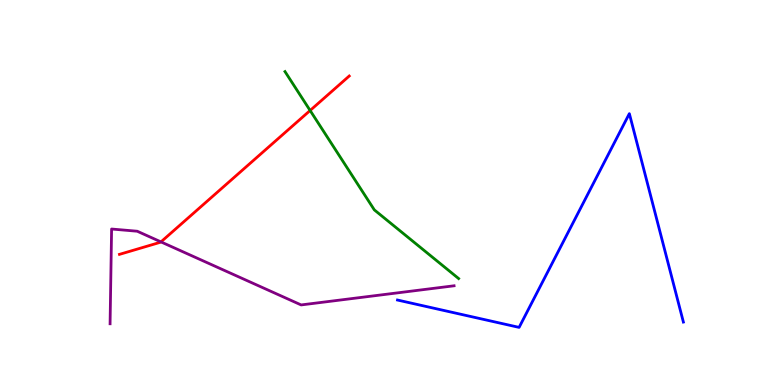[{'lines': ['blue', 'red'], 'intersections': []}, {'lines': ['green', 'red'], 'intersections': [{'x': 4.0, 'y': 7.13}]}, {'lines': ['purple', 'red'], 'intersections': [{'x': 2.08, 'y': 3.72}]}, {'lines': ['blue', 'green'], 'intersections': []}, {'lines': ['blue', 'purple'], 'intersections': []}, {'lines': ['green', 'purple'], 'intersections': []}]